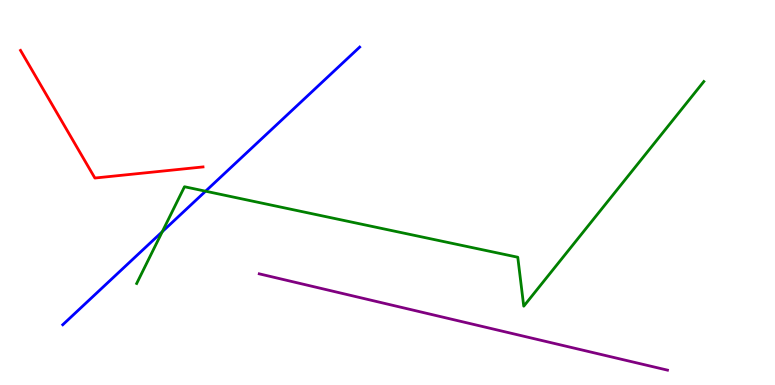[{'lines': ['blue', 'red'], 'intersections': []}, {'lines': ['green', 'red'], 'intersections': []}, {'lines': ['purple', 'red'], 'intersections': []}, {'lines': ['blue', 'green'], 'intersections': [{'x': 2.09, 'y': 3.98}, {'x': 2.65, 'y': 5.03}]}, {'lines': ['blue', 'purple'], 'intersections': []}, {'lines': ['green', 'purple'], 'intersections': []}]